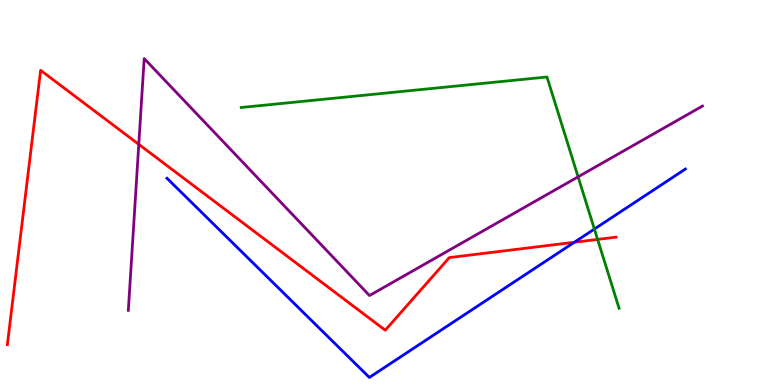[{'lines': ['blue', 'red'], 'intersections': [{'x': 7.41, 'y': 3.71}]}, {'lines': ['green', 'red'], 'intersections': [{'x': 7.71, 'y': 3.78}]}, {'lines': ['purple', 'red'], 'intersections': [{'x': 1.79, 'y': 6.25}]}, {'lines': ['blue', 'green'], 'intersections': [{'x': 7.67, 'y': 4.05}]}, {'lines': ['blue', 'purple'], 'intersections': []}, {'lines': ['green', 'purple'], 'intersections': [{'x': 7.46, 'y': 5.41}]}]